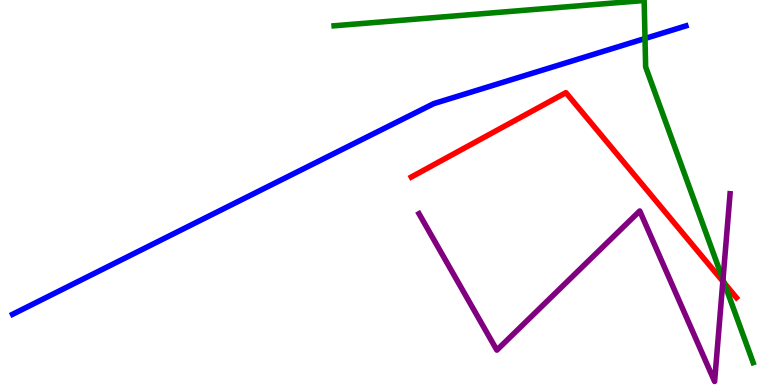[{'lines': ['blue', 'red'], 'intersections': []}, {'lines': ['green', 'red'], 'intersections': [{'x': 9.34, 'y': 2.65}]}, {'lines': ['purple', 'red'], 'intersections': [{'x': 9.33, 'y': 2.69}]}, {'lines': ['blue', 'green'], 'intersections': [{'x': 8.32, 'y': 9.0}]}, {'lines': ['blue', 'purple'], 'intersections': []}, {'lines': ['green', 'purple'], 'intersections': [{'x': 9.33, 'y': 2.74}]}]